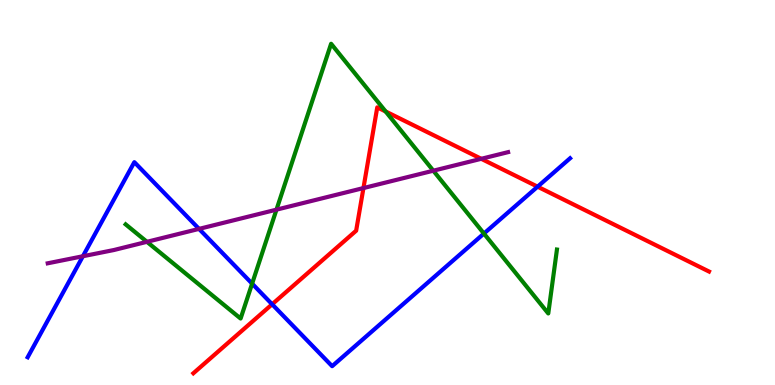[{'lines': ['blue', 'red'], 'intersections': [{'x': 3.51, 'y': 2.1}, {'x': 6.94, 'y': 5.15}]}, {'lines': ['green', 'red'], 'intersections': [{'x': 4.98, 'y': 7.1}]}, {'lines': ['purple', 'red'], 'intersections': [{'x': 4.69, 'y': 5.12}, {'x': 6.21, 'y': 5.88}]}, {'lines': ['blue', 'green'], 'intersections': [{'x': 3.25, 'y': 2.63}, {'x': 6.24, 'y': 3.93}]}, {'lines': ['blue', 'purple'], 'intersections': [{'x': 1.07, 'y': 3.34}, {'x': 2.57, 'y': 4.05}]}, {'lines': ['green', 'purple'], 'intersections': [{'x': 1.9, 'y': 3.72}, {'x': 3.57, 'y': 4.55}, {'x': 5.59, 'y': 5.57}]}]